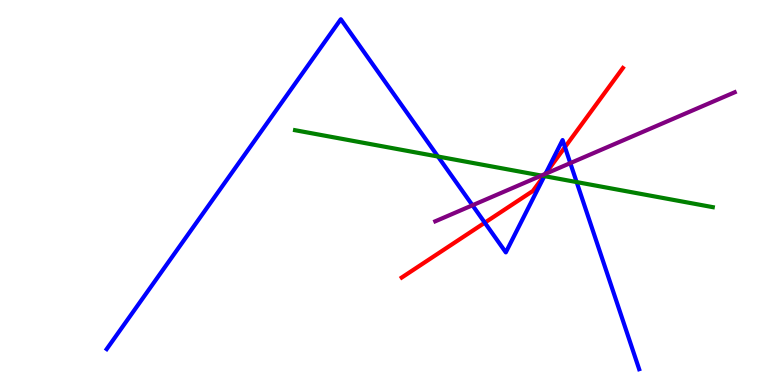[{'lines': ['blue', 'red'], 'intersections': [{'x': 6.26, 'y': 4.22}, {'x': 7.04, 'y': 5.5}, {'x': 7.29, 'y': 6.18}]}, {'lines': ['green', 'red'], 'intersections': [{'x': 7.02, 'y': 5.43}]}, {'lines': ['purple', 'red'], 'intersections': [{'x': 7.04, 'y': 5.48}]}, {'lines': ['blue', 'green'], 'intersections': [{'x': 5.65, 'y': 5.93}, {'x': 7.02, 'y': 5.43}, {'x': 7.44, 'y': 5.27}]}, {'lines': ['blue', 'purple'], 'intersections': [{'x': 6.1, 'y': 4.67}, {'x': 7.04, 'y': 5.49}, {'x': 7.36, 'y': 5.76}]}, {'lines': ['green', 'purple'], 'intersections': [{'x': 6.99, 'y': 5.44}]}]